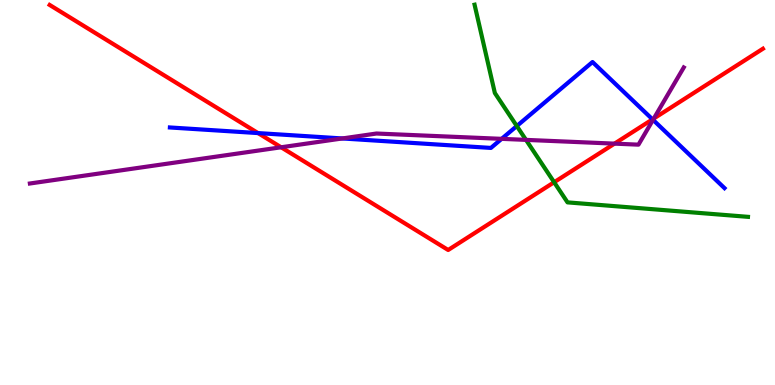[{'lines': ['blue', 'red'], 'intersections': [{'x': 3.33, 'y': 6.54}, {'x': 8.42, 'y': 6.9}]}, {'lines': ['green', 'red'], 'intersections': [{'x': 7.15, 'y': 5.27}]}, {'lines': ['purple', 'red'], 'intersections': [{'x': 3.63, 'y': 6.17}, {'x': 7.93, 'y': 6.27}, {'x': 8.44, 'y': 6.92}]}, {'lines': ['blue', 'green'], 'intersections': [{'x': 6.67, 'y': 6.73}]}, {'lines': ['blue', 'purple'], 'intersections': [{'x': 4.42, 'y': 6.4}, {'x': 6.47, 'y': 6.39}, {'x': 8.43, 'y': 6.89}]}, {'lines': ['green', 'purple'], 'intersections': [{'x': 6.79, 'y': 6.37}]}]